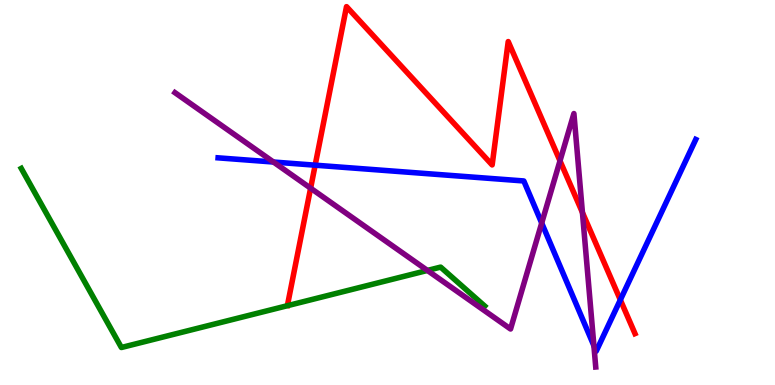[{'lines': ['blue', 'red'], 'intersections': [{'x': 4.07, 'y': 5.71}, {'x': 8.0, 'y': 2.21}]}, {'lines': ['green', 'red'], 'intersections': []}, {'lines': ['purple', 'red'], 'intersections': [{'x': 4.01, 'y': 5.11}, {'x': 7.23, 'y': 5.82}, {'x': 7.52, 'y': 4.48}]}, {'lines': ['blue', 'green'], 'intersections': []}, {'lines': ['blue', 'purple'], 'intersections': [{'x': 3.53, 'y': 5.79}, {'x': 6.99, 'y': 4.21}, {'x': 7.66, 'y': 1.02}]}, {'lines': ['green', 'purple'], 'intersections': [{'x': 5.51, 'y': 2.98}]}]